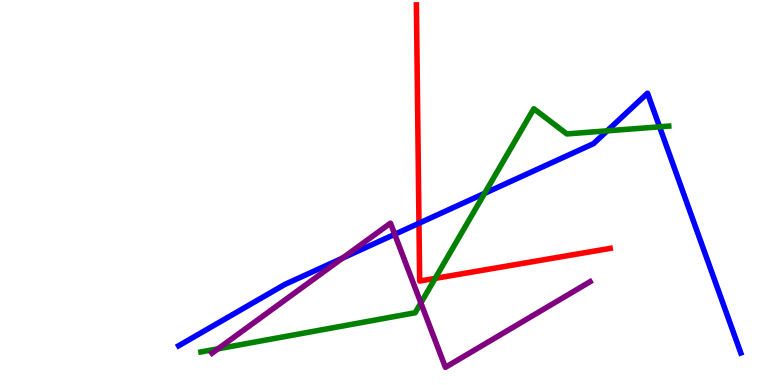[{'lines': ['blue', 'red'], 'intersections': [{'x': 5.41, 'y': 4.2}]}, {'lines': ['green', 'red'], 'intersections': [{'x': 5.61, 'y': 2.77}]}, {'lines': ['purple', 'red'], 'intersections': []}, {'lines': ['blue', 'green'], 'intersections': [{'x': 6.25, 'y': 4.98}, {'x': 7.83, 'y': 6.6}, {'x': 8.51, 'y': 6.71}]}, {'lines': ['blue', 'purple'], 'intersections': [{'x': 4.42, 'y': 3.3}, {'x': 5.09, 'y': 3.91}]}, {'lines': ['green', 'purple'], 'intersections': [{'x': 2.81, 'y': 0.94}, {'x': 5.43, 'y': 2.13}]}]